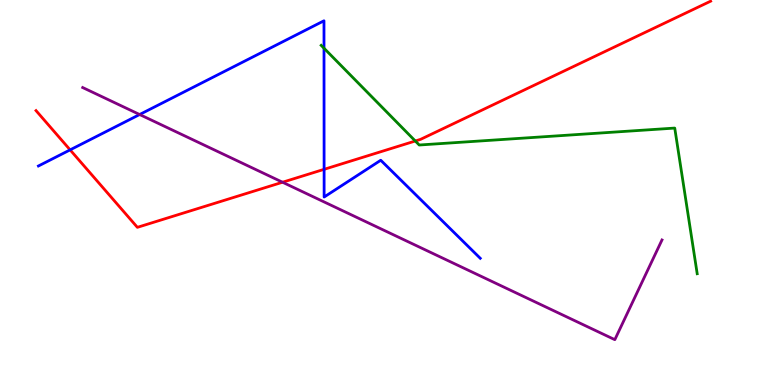[{'lines': ['blue', 'red'], 'intersections': [{'x': 0.905, 'y': 6.11}, {'x': 4.18, 'y': 5.6}]}, {'lines': ['green', 'red'], 'intersections': [{'x': 5.36, 'y': 6.34}]}, {'lines': ['purple', 'red'], 'intersections': [{'x': 3.65, 'y': 5.27}]}, {'lines': ['blue', 'green'], 'intersections': [{'x': 4.18, 'y': 8.75}]}, {'lines': ['blue', 'purple'], 'intersections': [{'x': 1.8, 'y': 7.03}]}, {'lines': ['green', 'purple'], 'intersections': []}]